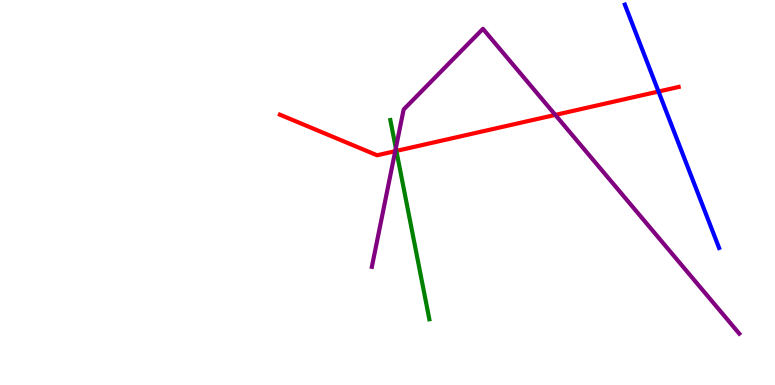[{'lines': ['blue', 'red'], 'intersections': [{'x': 8.5, 'y': 7.62}]}, {'lines': ['green', 'red'], 'intersections': [{'x': 5.11, 'y': 6.08}]}, {'lines': ['purple', 'red'], 'intersections': [{'x': 5.1, 'y': 6.07}, {'x': 7.17, 'y': 7.02}]}, {'lines': ['blue', 'green'], 'intersections': []}, {'lines': ['blue', 'purple'], 'intersections': []}, {'lines': ['green', 'purple'], 'intersections': [{'x': 5.11, 'y': 6.15}]}]